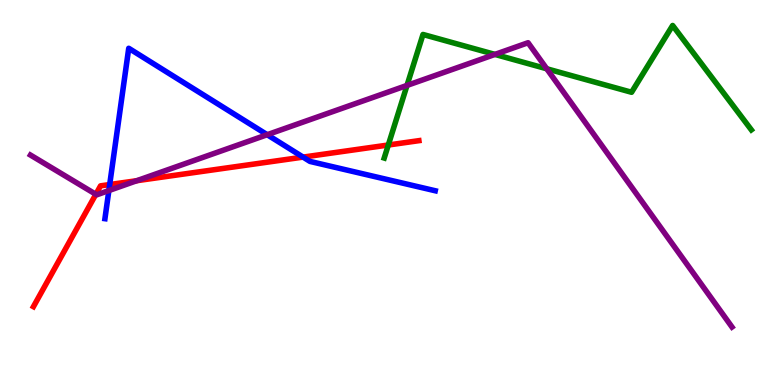[{'lines': ['blue', 'red'], 'intersections': [{'x': 1.42, 'y': 5.21}, {'x': 3.91, 'y': 5.92}]}, {'lines': ['green', 'red'], 'intersections': [{'x': 5.01, 'y': 6.23}]}, {'lines': ['purple', 'red'], 'intersections': [{'x': 1.24, 'y': 4.95}, {'x': 1.76, 'y': 5.31}]}, {'lines': ['blue', 'green'], 'intersections': []}, {'lines': ['blue', 'purple'], 'intersections': [{'x': 1.4, 'y': 5.05}, {'x': 3.45, 'y': 6.5}]}, {'lines': ['green', 'purple'], 'intersections': [{'x': 5.25, 'y': 7.78}, {'x': 6.39, 'y': 8.59}, {'x': 7.05, 'y': 8.21}]}]